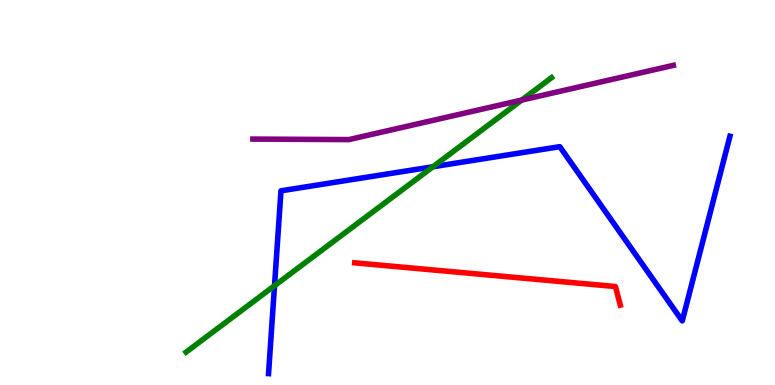[{'lines': ['blue', 'red'], 'intersections': []}, {'lines': ['green', 'red'], 'intersections': []}, {'lines': ['purple', 'red'], 'intersections': []}, {'lines': ['blue', 'green'], 'intersections': [{'x': 3.54, 'y': 2.58}, {'x': 5.59, 'y': 5.67}]}, {'lines': ['blue', 'purple'], 'intersections': []}, {'lines': ['green', 'purple'], 'intersections': [{'x': 6.73, 'y': 7.4}]}]